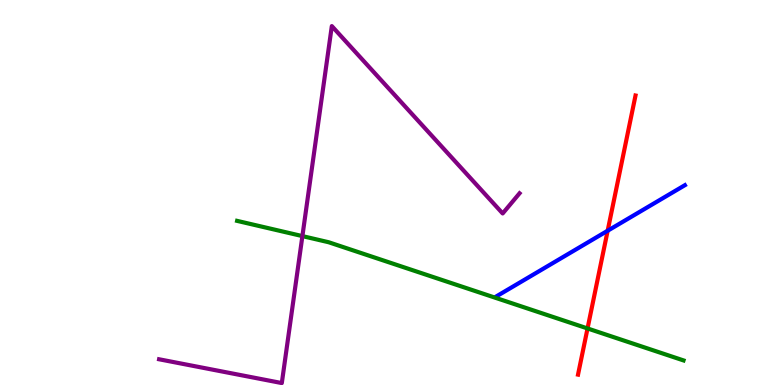[{'lines': ['blue', 'red'], 'intersections': [{'x': 7.84, 'y': 4.01}]}, {'lines': ['green', 'red'], 'intersections': [{'x': 7.58, 'y': 1.47}]}, {'lines': ['purple', 'red'], 'intersections': []}, {'lines': ['blue', 'green'], 'intersections': []}, {'lines': ['blue', 'purple'], 'intersections': []}, {'lines': ['green', 'purple'], 'intersections': [{'x': 3.9, 'y': 3.87}]}]